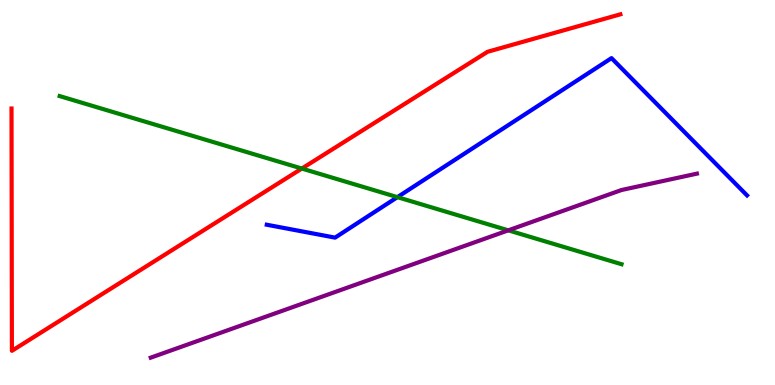[{'lines': ['blue', 'red'], 'intersections': []}, {'lines': ['green', 'red'], 'intersections': [{'x': 3.89, 'y': 5.62}]}, {'lines': ['purple', 'red'], 'intersections': []}, {'lines': ['blue', 'green'], 'intersections': [{'x': 5.13, 'y': 4.88}]}, {'lines': ['blue', 'purple'], 'intersections': []}, {'lines': ['green', 'purple'], 'intersections': [{'x': 6.56, 'y': 4.02}]}]